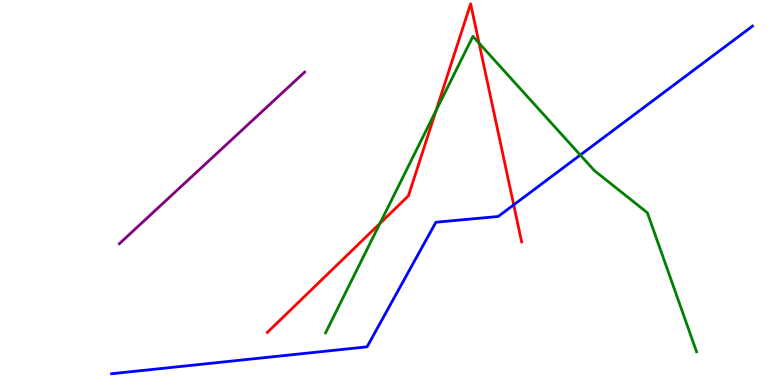[{'lines': ['blue', 'red'], 'intersections': [{'x': 6.63, 'y': 4.68}]}, {'lines': ['green', 'red'], 'intersections': [{'x': 4.9, 'y': 4.2}, {'x': 5.63, 'y': 7.13}, {'x': 6.18, 'y': 8.88}]}, {'lines': ['purple', 'red'], 'intersections': []}, {'lines': ['blue', 'green'], 'intersections': [{'x': 7.49, 'y': 5.97}]}, {'lines': ['blue', 'purple'], 'intersections': []}, {'lines': ['green', 'purple'], 'intersections': []}]